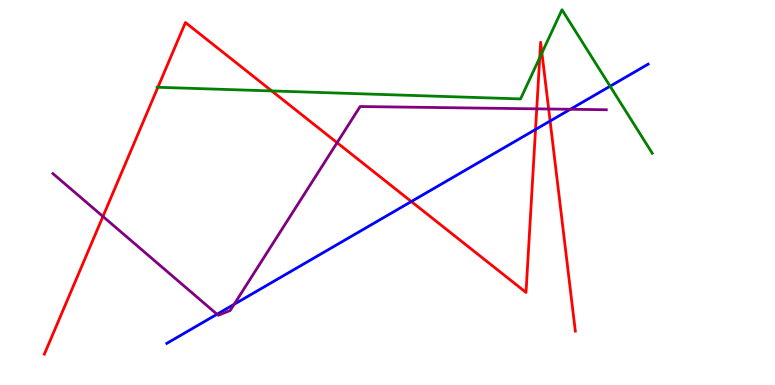[{'lines': ['blue', 'red'], 'intersections': [{'x': 5.31, 'y': 4.77}, {'x': 6.91, 'y': 6.64}, {'x': 7.1, 'y': 6.86}]}, {'lines': ['green', 'red'], 'intersections': [{'x': 2.04, 'y': 7.73}, {'x': 3.51, 'y': 7.64}, {'x': 6.96, 'y': 8.5}, {'x': 6.99, 'y': 8.63}]}, {'lines': ['purple', 'red'], 'intersections': [{'x': 1.33, 'y': 4.38}, {'x': 4.35, 'y': 6.29}, {'x': 6.93, 'y': 7.17}, {'x': 7.08, 'y': 7.17}]}, {'lines': ['blue', 'green'], 'intersections': [{'x': 7.87, 'y': 7.76}]}, {'lines': ['blue', 'purple'], 'intersections': [{'x': 2.8, 'y': 1.84}, {'x': 3.02, 'y': 2.1}, {'x': 7.36, 'y': 7.16}]}, {'lines': ['green', 'purple'], 'intersections': []}]